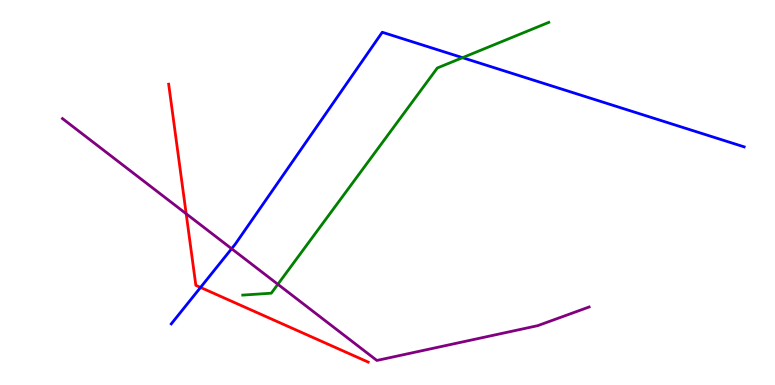[{'lines': ['blue', 'red'], 'intersections': [{'x': 2.59, 'y': 2.53}]}, {'lines': ['green', 'red'], 'intersections': []}, {'lines': ['purple', 'red'], 'intersections': [{'x': 2.4, 'y': 4.45}]}, {'lines': ['blue', 'green'], 'intersections': [{'x': 5.97, 'y': 8.5}]}, {'lines': ['blue', 'purple'], 'intersections': [{'x': 2.99, 'y': 3.54}]}, {'lines': ['green', 'purple'], 'intersections': [{'x': 3.59, 'y': 2.62}]}]